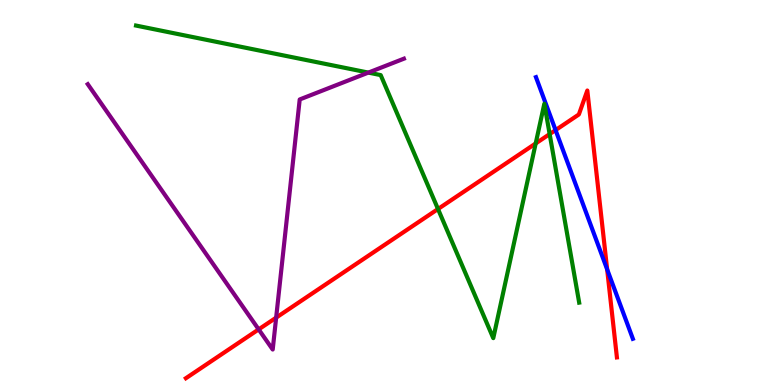[{'lines': ['blue', 'red'], 'intersections': [{'x': 7.17, 'y': 6.62}, {'x': 7.83, 'y': 3.0}]}, {'lines': ['green', 'red'], 'intersections': [{'x': 5.65, 'y': 4.57}, {'x': 6.91, 'y': 6.27}, {'x': 7.09, 'y': 6.52}]}, {'lines': ['purple', 'red'], 'intersections': [{'x': 3.34, 'y': 1.44}, {'x': 3.56, 'y': 1.75}]}, {'lines': ['blue', 'green'], 'intersections': []}, {'lines': ['blue', 'purple'], 'intersections': []}, {'lines': ['green', 'purple'], 'intersections': [{'x': 4.75, 'y': 8.11}]}]